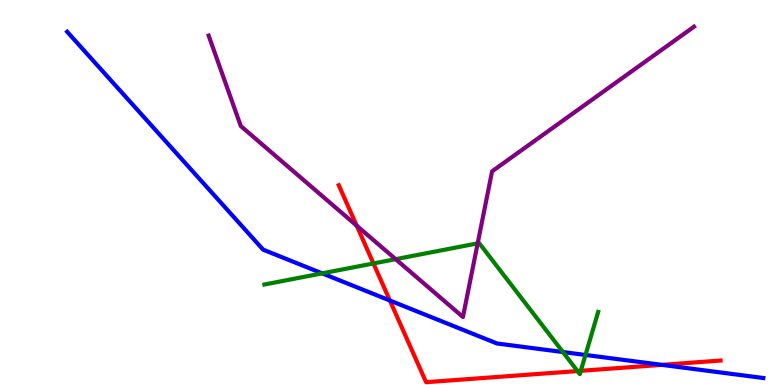[{'lines': ['blue', 'red'], 'intersections': [{'x': 5.03, 'y': 2.19}, {'x': 8.54, 'y': 0.523}]}, {'lines': ['green', 'red'], 'intersections': [{'x': 4.82, 'y': 3.16}, {'x': 7.45, 'y': 0.362}, {'x': 7.49, 'y': 0.368}]}, {'lines': ['purple', 'red'], 'intersections': [{'x': 4.6, 'y': 4.14}]}, {'lines': ['blue', 'green'], 'intersections': [{'x': 4.16, 'y': 2.9}, {'x': 7.26, 'y': 0.856}, {'x': 7.55, 'y': 0.78}]}, {'lines': ['blue', 'purple'], 'intersections': []}, {'lines': ['green', 'purple'], 'intersections': [{'x': 5.11, 'y': 3.27}, {'x': 6.16, 'y': 3.68}]}]